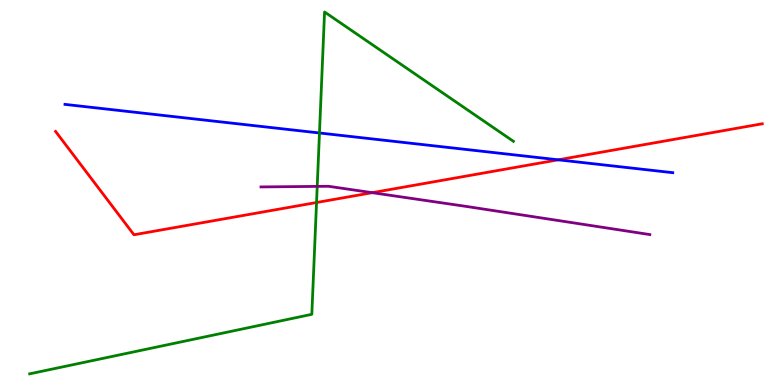[{'lines': ['blue', 'red'], 'intersections': [{'x': 7.2, 'y': 5.85}]}, {'lines': ['green', 'red'], 'intersections': [{'x': 4.08, 'y': 4.74}]}, {'lines': ['purple', 'red'], 'intersections': [{'x': 4.8, 'y': 5.0}]}, {'lines': ['blue', 'green'], 'intersections': [{'x': 4.12, 'y': 6.55}]}, {'lines': ['blue', 'purple'], 'intersections': []}, {'lines': ['green', 'purple'], 'intersections': [{'x': 4.09, 'y': 5.16}]}]